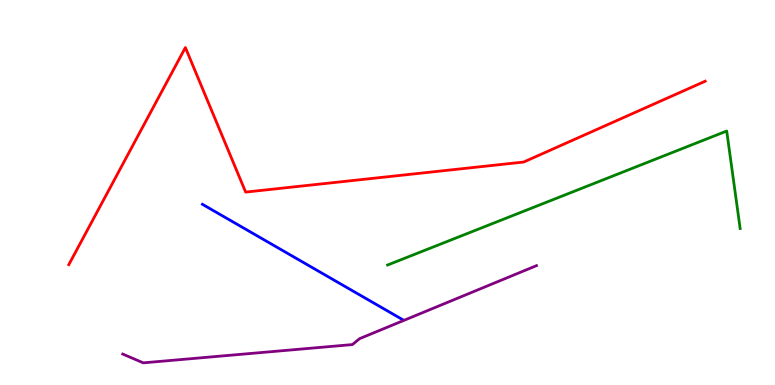[{'lines': ['blue', 'red'], 'intersections': []}, {'lines': ['green', 'red'], 'intersections': []}, {'lines': ['purple', 'red'], 'intersections': []}, {'lines': ['blue', 'green'], 'intersections': []}, {'lines': ['blue', 'purple'], 'intersections': []}, {'lines': ['green', 'purple'], 'intersections': []}]